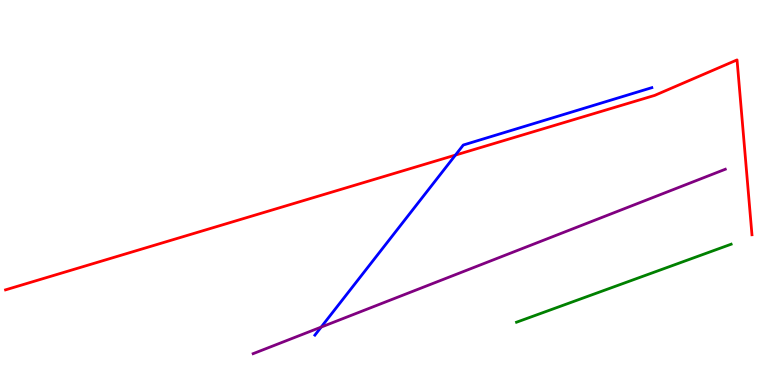[{'lines': ['blue', 'red'], 'intersections': [{'x': 5.88, 'y': 5.97}]}, {'lines': ['green', 'red'], 'intersections': []}, {'lines': ['purple', 'red'], 'intersections': []}, {'lines': ['blue', 'green'], 'intersections': []}, {'lines': ['blue', 'purple'], 'intersections': [{'x': 4.14, 'y': 1.5}]}, {'lines': ['green', 'purple'], 'intersections': []}]